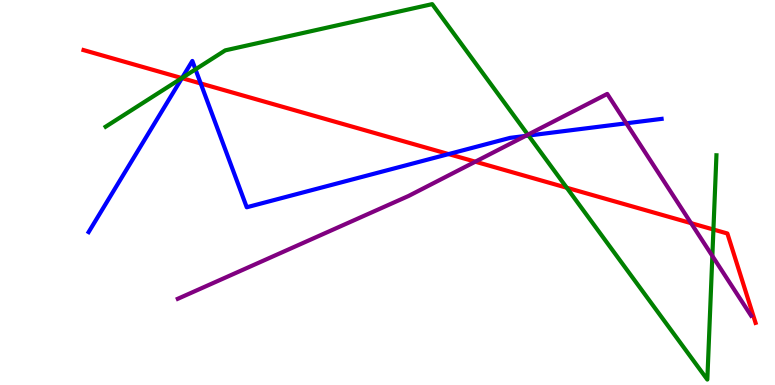[{'lines': ['blue', 'red'], 'intersections': [{'x': 2.35, 'y': 7.97}, {'x': 2.59, 'y': 7.83}, {'x': 5.79, 'y': 6.0}]}, {'lines': ['green', 'red'], 'intersections': [{'x': 2.35, 'y': 7.97}, {'x': 7.31, 'y': 5.12}, {'x': 9.21, 'y': 4.04}]}, {'lines': ['purple', 'red'], 'intersections': [{'x': 6.13, 'y': 5.8}, {'x': 8.92, 'y': 4.2}]}, {'lines': ['blue', 'green'], 'intersections': [{'x': 2.35, 'y': 7.98}, {'x': 2.52, 'y': 8.2}, {'x': 6.82, 'y': 6.48}]}, {'lines': ['blue', 'purple'], 'intersections': [{'x': 6.78, 'y': 6.47}, {'x': 8.08, 'y': 6.8}]}, {'lines': ['green', 'purple'], 'intersections': [{'x': 6.81, 'y': 6.5}, {'x': 9.19, 'y': 3.35}]}]